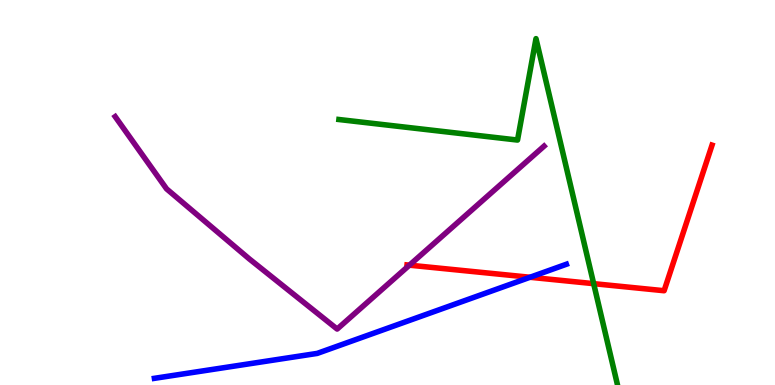[{'lines': ['blue', 'red'], 'intersections': [{'x': 6.84, 'y': 2.8}]}, {'lines': ['green', 'red'], 'intersections': [{'x': 7.66, 'y': 2.63}]}, {'lines': ['purple', 'red'], 'intersections': [{'x': 5.28, 'y': 3.11}]}, {'lines': ['blue', 'green'], 'intersections': []}, {'lines': ['blue', 'purple'], 'intersections': []}, {'lines': ['green', 'purple'], 'intersections': []}]